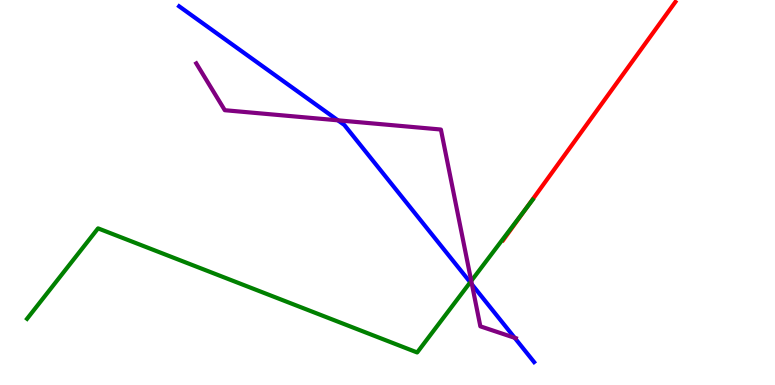[{'lines': ['blue', 'red'], 'intersections': []}, {'lines': ['green', 'red'], 'intersections': [{'x': 6.79, 'y': 4.58}]}, {'lines': ['purple', 'red'], 'intersections': []}, {'lines': ['blue', 'green'], 'intersections': [{'x': 6.07, 'y': 2.67}]}, {'lines': ['blue', 'purple'], 'intersections': [{'x': 4.36, 'y': 6.87}, {'x': 6.09, 'y': 2.61}, {'x': 6.64, 'y': 1.23}]}, {'lines': ['green', 'purple'], 'intersections': [{'x': 6.08, 'y': 2.7}]}]